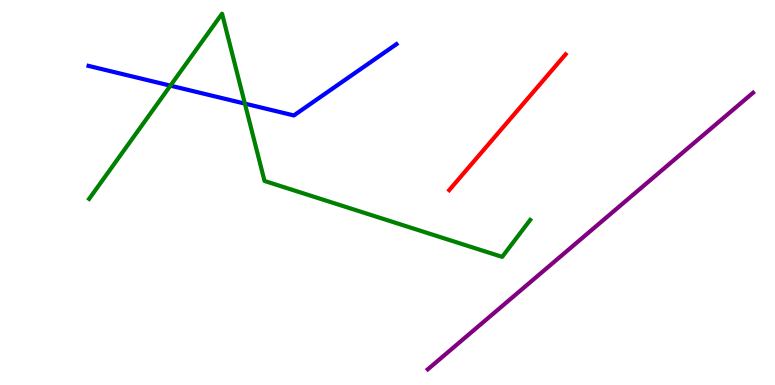[{'lines': ['blue', 'red'], 'intersections': []}, {'lines': ['green', 'red'], 'intersections': []}, {'lines': ['purple', 'red'], 'intersections': []}, {'lines': ['blue', 'green'], 'intersections': [{'x': 2.2, 'y': 7.78}, {'x': 3.16, 'y': 7.31}]}, {'lines': ['blue', 'purple'], 'intersections': []}, {'lines': ['green', 'purple'], 'intersections': []}]